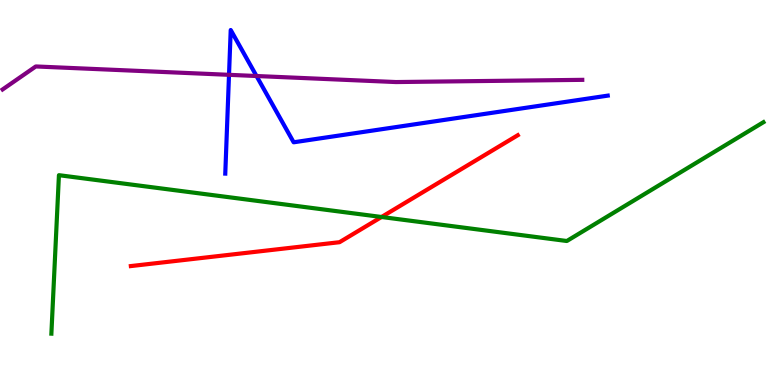[{'lines': ['blue', 'red'], 'intersections': []}, {'lines': ['green', 'red'], 'intersections': [{'x': 4.92, 'y': 4.36}]}, {'lines': ['purple', 'red'], 'intersections': []}, {'lines': ['blue', 'green'], 'intersections': []}, {'lines': ['blue', 'purple'], 'intersections': [{'x': 2.96, 'y': 8.06}, {'x': 3.31, 'y': 8.03}]}, {'lines': ['green', 'purple'], 'intersections': []}]